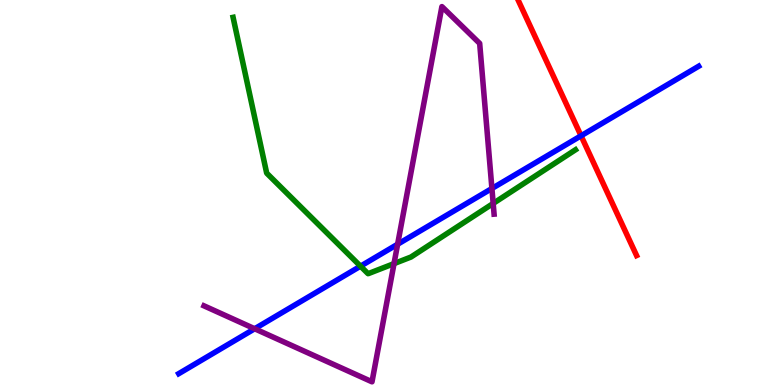[{'lines': ['blue', 'red'], 'intersections': [{'x': 7.5, 'y': 6.47}]}, {'lines': ['green', 'red'], 'intersections': []}, {'lines': ['purple', 'red'], 'intersections': []}, {'lines': ['blue', 'green'], 'intersections': [{'x': 4.65, 'y': 3.09}]}, {'lines': ['blue', 'purple'], 'intersections': [{'x': 3.29, 'y': 1.46}, {'x': 5.13, 'y': 3.66}, {'x': 6.35, 'y': 5.1}]}, {'lines': ['green', 'purple'], 'intersections': [{'x': 5.08, 'y': 3.15}, {'x': 6.36, 'y': 4.72}]}]